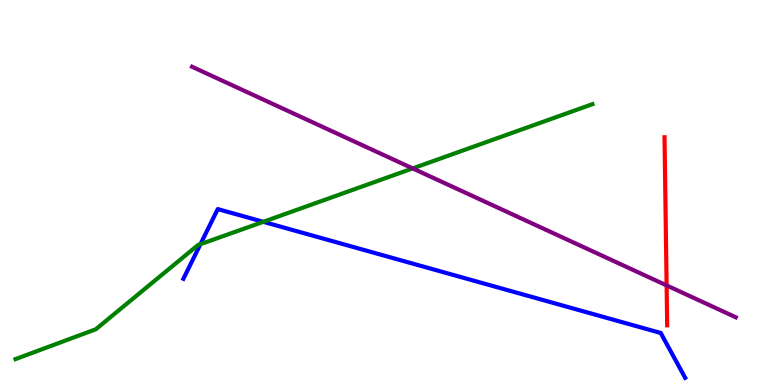[{'lines': ['blue', 'red'], 'intersections': []}, {'lines': ['green', 'red'], 'intersections': []}, {'lines': ['purple', 'red'], 'intersections': [{'x': 8.6, 'y': 2.59}]}, {'lines': ['blue', 'green'], 'intersections': [{'x': 2.59, 'y': 3.66}, {'x': 3.4, 'y': 4.24}]}, {'lines': ['blue', 'purple'], 'intersections': []}, {'lines': ['green', 'purple'], 'intersections': [{'x': 5.33, 'y': 5.63}]}]